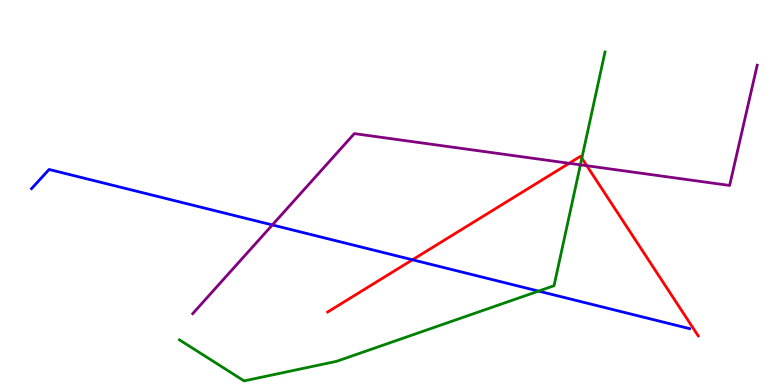[{'lines': ['blue', 'red'], 'intersections': [{'x': 5.32, 'y': 3.25}]}, {'lines': ['green', 'red'], 'intersections': [{'x': 7.51, 'y': 5.89}]}, {'lines': ['purple', 'red'], 'intersections': [{'x': 7.34, 'y': 5.76}, {'x': 7.57, 'y': 5.7}]}, {'lines': ['blue', 'green'], 'intersections': [{'x': 6.95, 'y': 2.44}]}, {'lines': ['blue', 'purple'], 'intersections': [{'x': 3.51, 'y': 4.16}]}, {'lines': ['green', 'purple'], 'intersections': [{'x': 7.49, 'y': 5.72}]}]